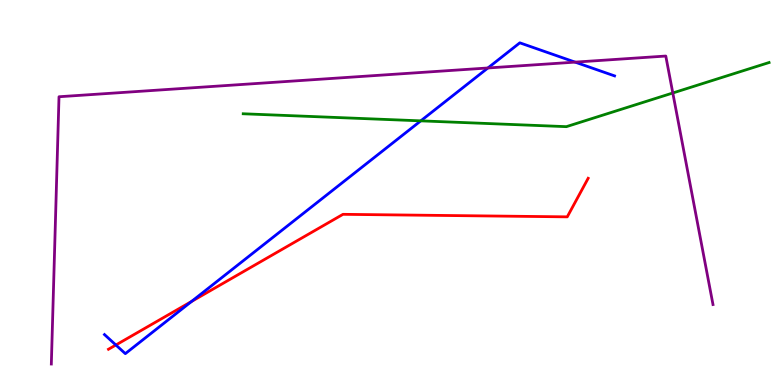[{'lines': ['blue', 'red'], 'intersections': [{'x': 1.5, 'y': 1.04}, {'x': 2.47, 'y': 2.17}]}, {'lines': ['green', 'red'], 'intersections': []}, {'lines': ['purple', 'red'], 'intersections': []}, {'lines': ['blue', 'green'], 'intersections': [{'x': 5.43, 'y': 6.86}]}, {'lines': ['blue', 'purple'], 'intersections': [{'x': 6.3, 'y': 8.23}, {'x': 7.42, 'y': 8.39}]}, {'lines': ['green', 'purple'], 'intersections': [{'x': 8.68, 'y': 7.58}]}]